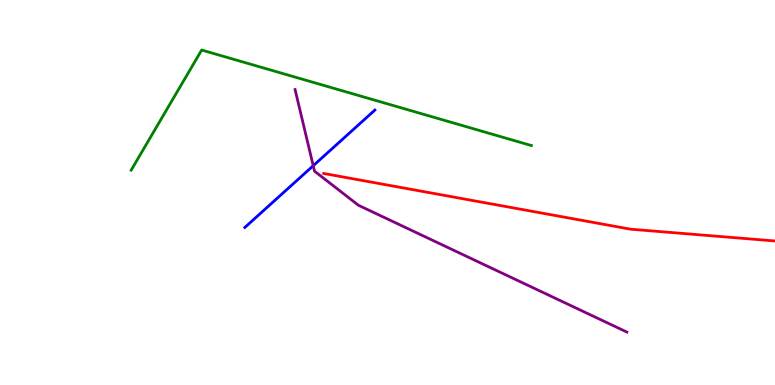[{'lines': ['blue', 'red'], 'intersections': []}, {'lines': ['green', 'red'], 'intersections': []}, {'lines': ['purple', 'red'], 'intersections': []}, {'lines': ['blue', 'green'], 'intersections': []}, {'lines': ['blue', 'purple'], 'intersections': [{'x': 4.04, 'y': 5.7}]}, {'lines': ['green', 'purple'], 'intersections': []}]